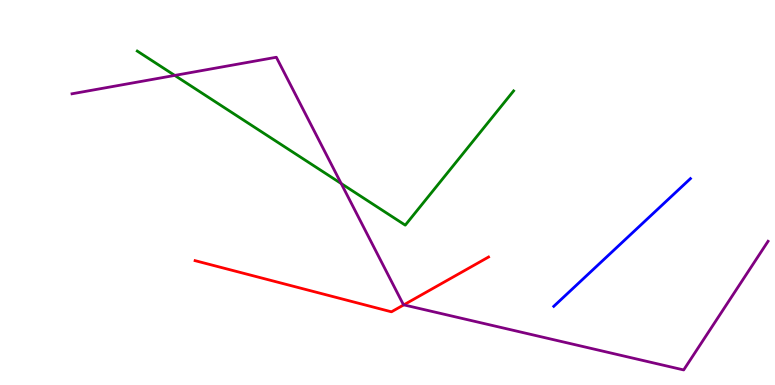[{'lines': ['blue', 'red'], 'intersections': []}, {'lines': ['green', 'red'], 'intersections': []}, {'lines': ['purple', 'red'], 'intersections': [{'x': 5.21, 'y': 2.08}]}, {'lines': ['blue', 'green'], 'intersections': []}, {'lines': ['blue', 'purple'], 'intersections': []}, {'lines': ['green', 'purple'], 'intersections': [{'x': 2.25, 'y': 8.04}, {'x': 4.4, 'y': 5.23}]}]